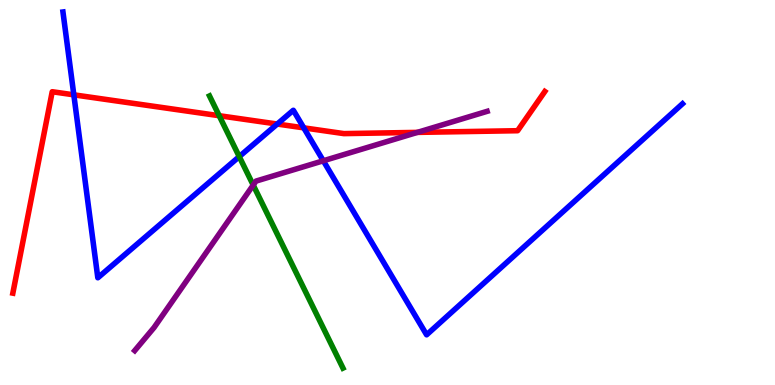[{'lines': ['blue', 'red'], 'intersections': [{'x': 0.953, 'y': 7.54}, {'x': 3.58, 'y': 6.78}, {'x': 3.92, 'y': 6.68}]}, {'lines': ['green', 'red'], 'intersections': [{'x': 2.83, 'y': 6.99}]}, {'lines': ['purple', 'red'], 'intersections': [{'x': 5.39, 'y': 6.56}]}, {'lines': ['blue', 'green'], 'intersections': [{'x': 3.09, 'y': 5.93}]}, {'lines': ['blue', 'purple'], 'intersections': [{'x': 4.17, 'y': 5.82}]}, {'lines': ['green', 'purple'], 'intersections': [{'x': 3.27, 'y': 5.19}]}]